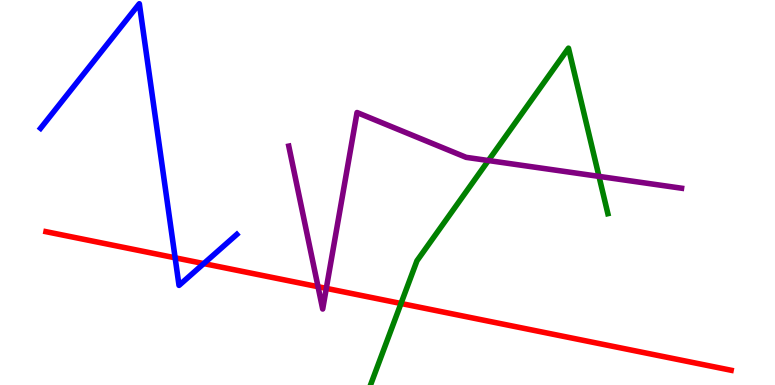[{'lines': ['blue', 'red'], 'intersections': [{'x': 2.26, 'y': 3.3}, {'x': 2.63, 'y': 3.15}]}, {'lines': ['green', 'red'], 'intersections': [{'x': 5.17, 'y': 2.12}]}, {'lines': ['purple', 'red'], 'intersections': [{'x': 4.1, 'y': 2.55}, {'x': 4.21, 'y': 2.51}]}, {'lines': ['blue', 'green'], 'intersections': []}, {'lines': ['blue', 'purple'], 'intersections': []}, {'lines': ['green', 'purple'], 'intersections': [{'x': 6.3, 'y': 5.83}, {'x': 7.73, 'y': 5.42}]}]